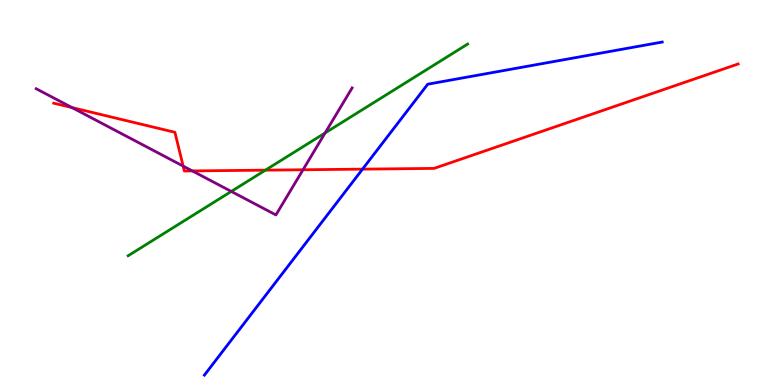[{'lines': ['blue', 'red'], 'intersections': [{'x': 4.68, 'y': 5.61}]}, {'lines': ['green', 'red'], 'intersections': [{'x': 3.42, 'y': 5.58}]}, {'lines': ['purple', 'red'], 'intersections': [{'x': 0.929, 'y': 7.21}, {'x': 2.36, 'y': 5.69}, {'x': 2.48, 'y': 5.56}, {'x': 3.91, 'y': 5.59}]}, {'lines': ['blue', 'green'], 'intersections': []}, {'lines': ['blue', 'purple'], 'intersections': []}, {'lines': ['green', 'purple'], 'intersections': [{'x': 2.98, 'y': 5.03}, {'x': 4.19, 'y': 6.55}]}]